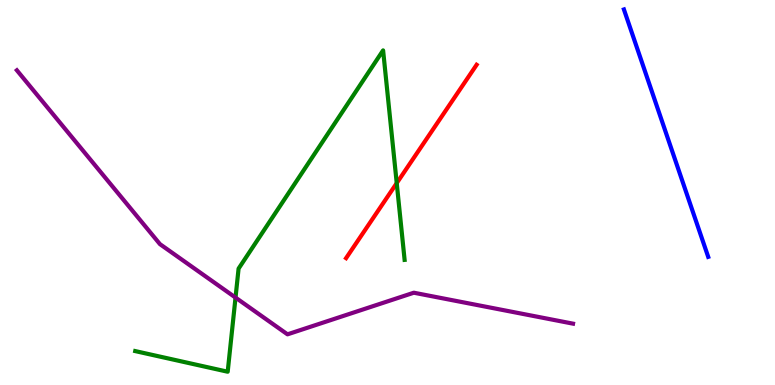[{'lines': ['blue', 'red'], 'intersections': []}, {'lines': ['green', 'red'], 'intersections': [{'x': 5.12, 'y': 5.24}]}, {'lines': ['purple', 'red'], 'intersections': []}, {'lines': ['blue', 'green'], 'intersections': []}, {'lines': ['blue', 'purple'], 'intersections': []}, {'lines': ['green', 'purple'], 'intersections': [{'x': 3.04, 'y': 2.27}]}]